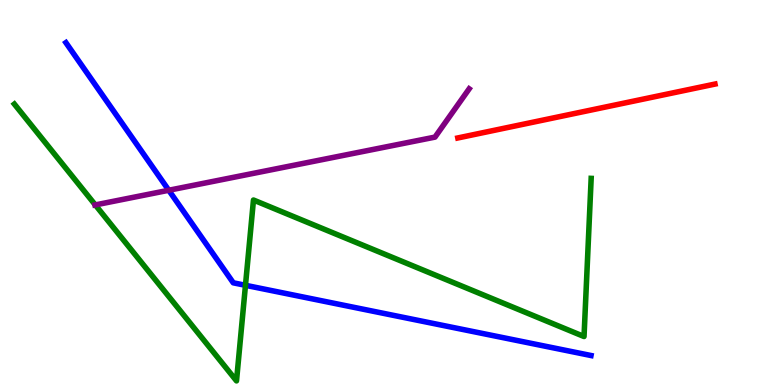[{'lines': ['blue', 'red'], 'intersections': []}, {'lines': ['green', 'red'], 'intersections': []}, {'lines': ['purple', 'red'], 'intersections': []}, {'lines': ['blue', 'green'], 'intersections': [{'x': 3.17, 'y': 2.59}]}, {'lines': ['blue', 'purple'], 'intersections': [{'x': 2.18, 'y': 5.06}]}, {'lines': ['green', 'purple'], 'intersections': [{'x': 1.23, 'y': 4.68}]}]